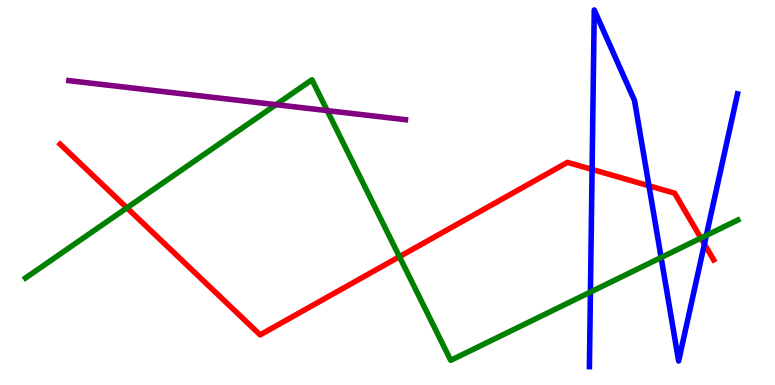[{'lines': ['blue', 'red'], 'intersections': [{'x': 7.64, 'y': 5.6}, {'x': 8.37, 'y': 5.17}, {'x': 9.09, 'y': 3.66}]}, {'lines': ['green', 'red'], 'intersections': [{'x': 1.64, 'y': 4.6}, {'x': 5.15, 'y': 3.33}, {'x': 9.04, 'y': 3.82}]}, {'lines': ['purple', 'red'], 'intersections': []}, {'lines': ['blue', 'green'], 'intersections': [{'x': 7.62, 'y': 2.41}, {'x': 8.53, 'y': 3.31}, {'x': 9.11, 'y': 3.88}]}, {'lines': ['blue', 'purple'], 'intersections': []}, {'lines': ['green', 'purple'], 'intersections': [{'x': 3.56, 'y': 7.28}, {'x': 4.22, 'y': 7.13}]}]